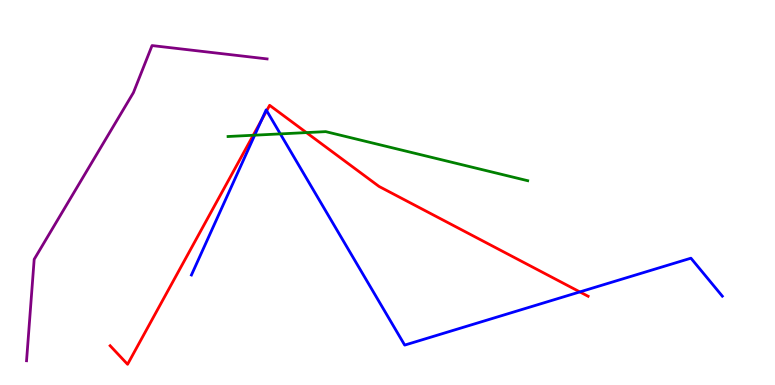[{'lines': ['blue', 'red'], 'intersections': [{'x': 3.37, 'y': 6.88}, {'x': 3.44, 'y': 7.12}, {'x': 7.48, 'y': 2.42}]}, {'lines': ['green', 'red'], 'intersections': [{'x': 3.27, 'y': 6.49}, {'x': 3.95, 'y': 6.56}]}, {'lines': ['purple', 'red'], 'intersections': []}, {'lines': ['blue', 'green'], 'intersections': [{'x': 3.29, 'y': 6.49}, {'x': 3.62, 'y': 6.52}]}, {'lines': ['blue', 'purple'], 'intersections': []}, {'lines': ['green', 'purple'], 'intersections': []}]